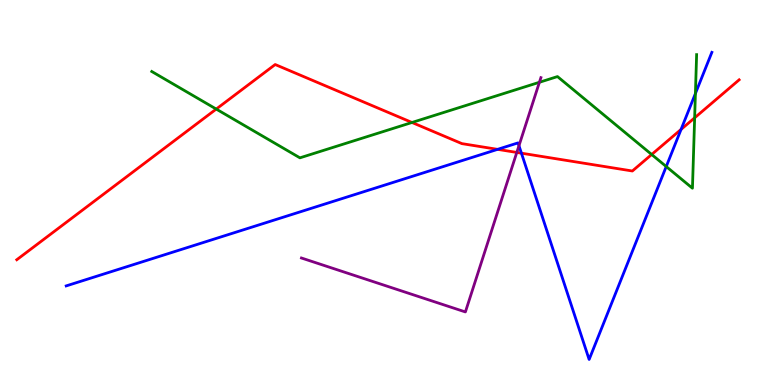[{'lines': ['blue', 'red'], 'intersections': [{'x': 6.42, 'y': 6.12}, {'x': 6.73, 'y': 6.02}, {'x': 8.79, 'y': 6.64}]}, {'lines': ['green', 'red'], 'intersections': [{'x': 2.79, 'y': 7.17}, {'x': 5.32, 'y': 6.82}, {'x': 8.41, 'y': 5.99}, {'x': 8.96, 'y': 6.94}]}, {'lines': ['purple', 'red'], 'intersections': [{'x': 6.67, 'y': 6.04}]}, {'lines': ['blue', 'green'], 'intersections': [{'x': 8.6, 'y': 5.67}, {'x': 8.97, 'y': 7.57}]}, {'lines': ['blue', 'purple'], 'intersections': [{'x': 6.7, 'y': 6.22}]}, {'lines': ['green', 'purple'], 'intersections': [{'x': 6.96, 'y': 7.86}]}]